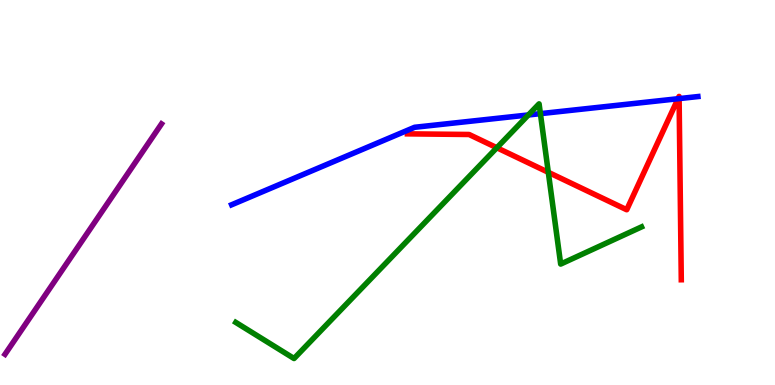[{'lines': ['blue', 'red'], 'intersections': [{'x': 8.75, 'y': 7.44}, {'x': 8.76, 'y': 7.44}]}, {'lines': ['green', 'red'], 'intersections': [{'x': 6.41, 'y': 6.16}, {'x': 7.07, 'y': 5.52}]}, {'lines': ['purple', 'red'], 'intersections': []}, {'lines': ['blue', 'green'], 'intersections': [{'x': 6.82, 'y': 7.01}, {'x': 6.97, 'y': 7.05}]}, {'lines': ['blue', 'purple'], 'intersections': []}, {'lines': ['green', 'purple'], 'intersections': []}]